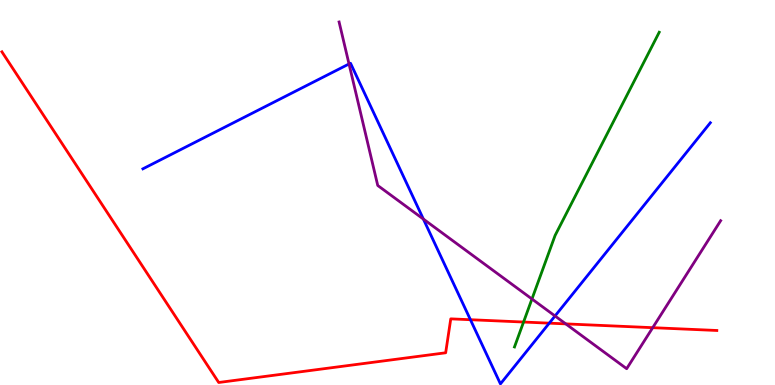[{'lines': ['blue', 'red'], 'intersections': [{'x': 6.07, 'y': 1.7}, {'x': 7.09, 'y': 1.61}]}, {'lines': ['green', 'red'], 'intersections': [{'x': 6.76, 'y': 1.64}]}, {'lines': ['purple', 'red'], 'intersections': [{'x': 7.3, 'y': 1.59}, {'x': 8.42, 'y': 1.49}]}, {'lines': ['blue', 'green'], 'intersections': []}, {'lines': ['blue', 'purple'], 'intersections': [{'x': 4.5, 'y': 8.34}, {'x': 5.46, 'y': 4.31}, {'x': 7.16, 'y': 1.79}]}, {'lines': ['green', 'purple'], 'intersections': [{'x': 6.86, 'y': 2.23}]}]